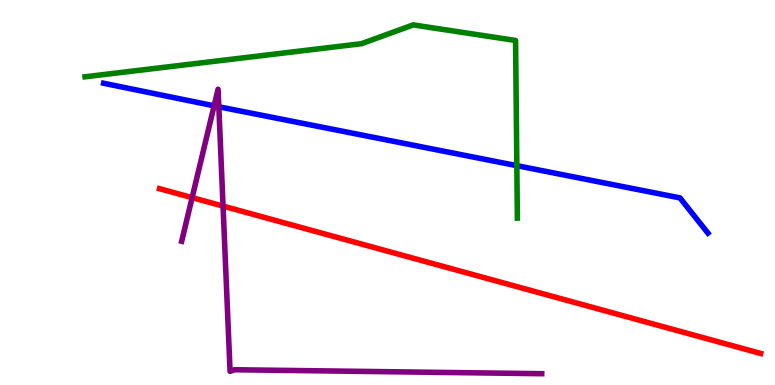[{'lines': ['blue', 'red'], 'intersections': []}, {'lines': ['green', 'red'], 'intersections': []}, {'lines': ['purple', 'red'], 'intersections': [{'x': 2.48, 'y': 4.87}, {'x': 2.88, 'y': 4.65}]}, {'lines': ['blue', 'green'], 'intersections': [{'x': 6.67, 'y': 5.7}]}, {'lines': ['blue', 'purple'], 'intersections': [{'x': 2.76, 'y': 7.25}, {'x': 2.82, 'y': 7.23}]}, {'lines': ['green', 'purple'], 'intersections': []}]